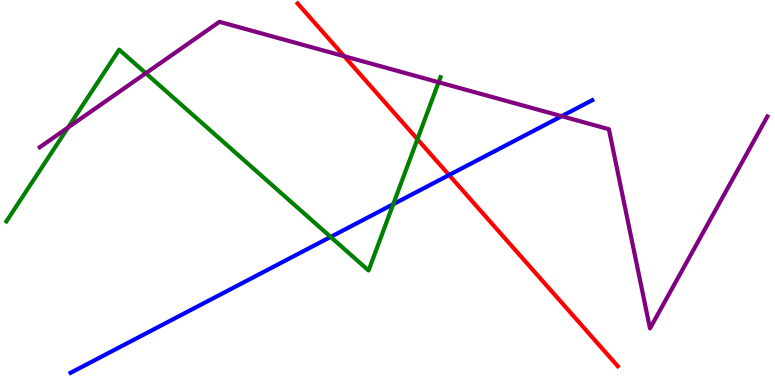[{'lines': ['blue', 'red'], 'intersections': [{'x': 5.79, 'y': 5.45}]}, {'lines': ['green', 'red'], 'intersections': [{'x': 5.39, 'y': 6.38}]}, {'lines': ['purple', 'red'], 'intersections': [{'x': 4.44, 'y': 8.54}]}, {'lines': ['blue', 'green'], 'intersections': [{'x': 4.27, 'y': 3.85}, {'x': 5.07, 'y': 4.7}]}, {'lines': ['blue', 'purple'], 'intersections': [{'x': 7.25, 'y': 6.98}]}, {'lines': ['green', 'purple'], 'intersections': [{'x': 0.878, 'y': 6.69}, {'x': 1.88, 'y': 8.1}, {'x': 5.66, 'y': 7.86}]}]